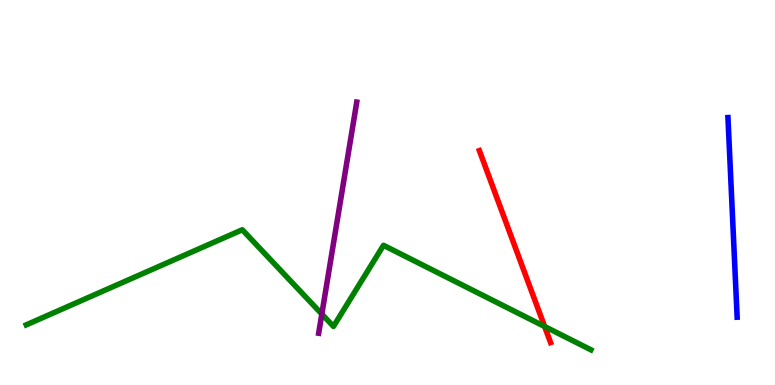[{'lines': ['blue', 'red'], 'intersections': []}, {'lines': ['green', 'red'], 'intersections': [{'x': 7.03, 'y': 1.52}]}, {'lines': ['purple', 'red'], 'intersections': []}, {'lines': ['blue', 'green'], 'intersections': []}, {'lines': ['blue', 'purple'], 'intersections': []}, {'lines': ['green', 'purple'], 'intersections': [{'x': 4.15, 'y': 1.84}]}]